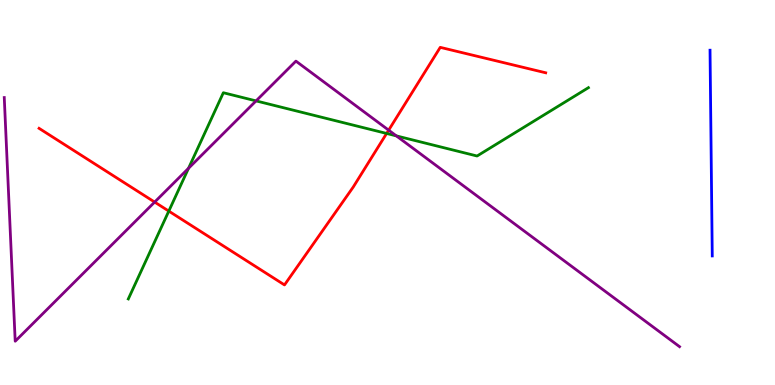[{'lines': ['blue', 'red'], 'intersections': []}, {'lines': ['green', 'red'], 'intersections': [{'x': 2.18, 'y': 4.52}, {'x': 4.99, 'y': 6.53}]}, {'lines': ['purple', 'red'], 'intersections': [{'x': 2.0, 'y': 4.75}, {'x': 5.02, 'y': 6.62}]}, {'lines': ['blue', 'green'], 'intersections': []}, {'lines': ['blue', 'purple'], 'intersections': []}, {'lines': ['green', 'purple'], 'intersections': [{'x': 2.43, 'y': 5.63}, {'x': 3.3, 'y': 7.38}, {'x': 5.11, 'y': 6.47}]}]